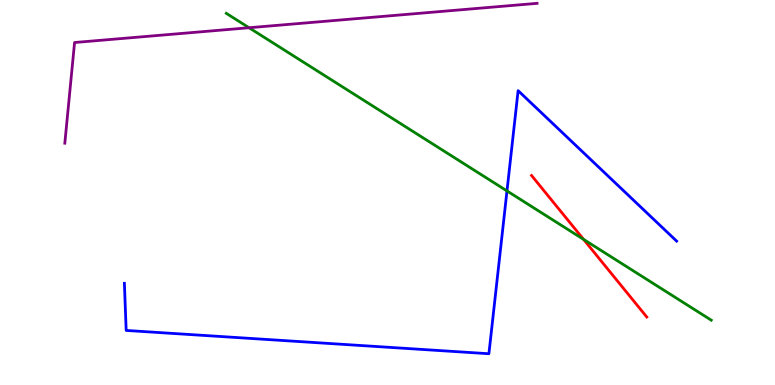[{'lines': ['blue', 'red'], 'intersections': []}, {'lines': ['green', 'red'], 'intersections': [{'x': 7.53, 'y': 3.78}]}, {'lines': ['purple', 'red'], 'intersections': []}, {'lines': ['blue', 'green'], 'intersections': [{'x': 6.54, 'y': 5.04}]}, {'lines': ['blue', 'purple'], 'intersections': []}, {'lines': ['green', 'purple'], 'intersections': [{'x': 3.21, 'y': 9.28}]}]